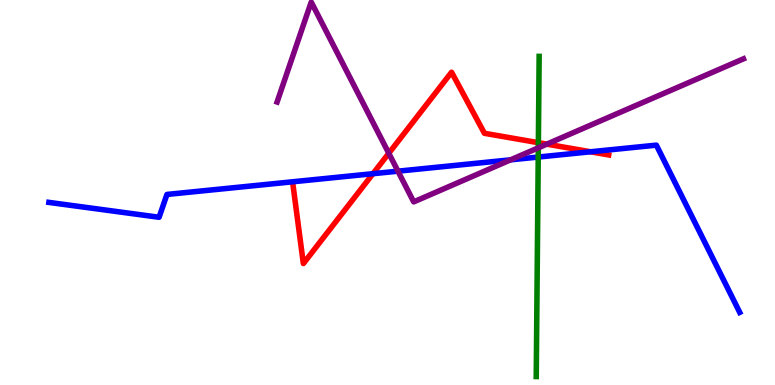[{'lines': ['blue', 'red'], 'intersections': [{'x': 4.81, 'y': 5.49}, {'x': 7.62, 'y': 6.06}]}, {'lines': ['green', 'red'], 'intersections': [{'x': 6.95, 'y': 6.29}]}, {'lines': ['purple', 'red'], 'intersections': [{'x': 5.02, 'y': 6.02}, {'x': 7.06, 'y': 6.26}]}, {'lines': ['blue', 'green'], 'intersections': [{'x': 6.94, 'y': 5.92}]}, {'lines': ['blue', 'purple'], 'intersections': [{'x': 5.14, 'y': 5.55}, {'x': 6.59, 'y': 5.85}]}, {'lines': ['green', 'purple'], 'intersections': [{'x': 6.95, 'y': 6.16}]}]